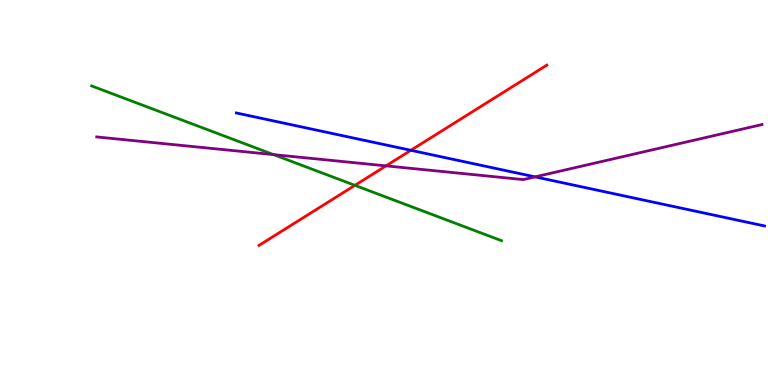[{'lines': ['blue', 'red'], 'intersections': [{'x': 5.3, 'y': 6.1}]}, {'lines': ['green', 'red'], 'intersections': [{'x': 4.58, 'y': 5.19}]}, {'lines': ['purple', 'red'], 'intersections': [{'x': 4.98, 'y': 5.69}]}, {'lines': ['blue', 'green'], 'intersections': []}, {'lines': ['blue', 'purple'], 'intersections': [{'x': 6.9, 'y': 5.41}]}, {'lines': ['green', 'purple'], 'intersections': [{'x': 3.53, 'y': 5.98}]}]